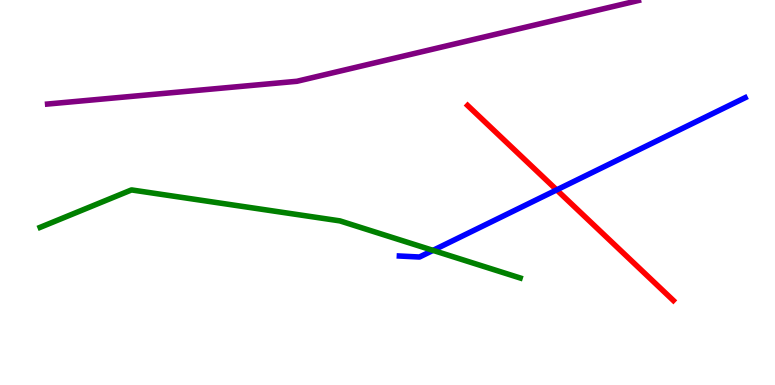[{'lines': ['blue', 'red'], 'intersections': [{'x': 7.18, 'y': 5.07}]}, {'lines': ['green', 'red'], 'intersections': []}, {'lines': ['purple', 'red'], 'intersections': []}, {'lines': ['blue', 'green'], 'intersections': [{'x': 5.59, 'y': 3.5}]}, {'lines': ['blue', 'purple'], 'intersections': []}, {'lines': ['green', 'purple'], 'intersections': []}]